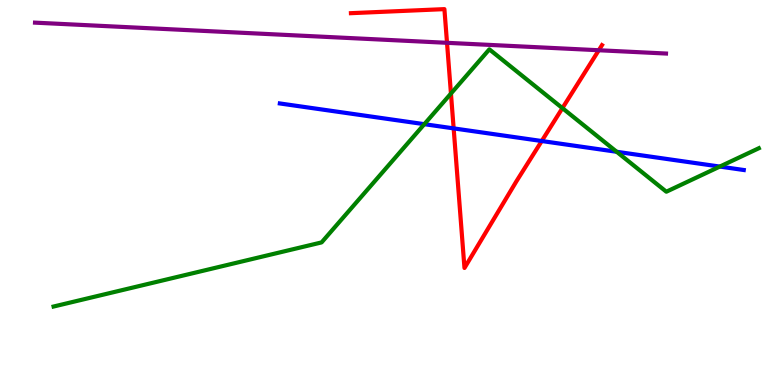[{'lines': ['blue', 'red'], 'intersections': [{'x': 5.85, 'y': 6.67}, {'x': 6.99, 'y': 6.34}]}, {'lines': ['green', 'red'], 'intersections': [{'x': 5.82, 'y': 7.57}, {'x': 7.26, 'y': 7.19}]}, {'lines': ['purple', 'red'], 'intersections': [{'x': 5.77, 'y': 8.89}, {'x': 7.73, 'y': 8.69}]}, {'lines': ['blue', 'green'], 'intersections': [{'x': 5.48, 'y': 6.77}, {'x': 7.96, 'y': 6.06}, {'x': 9.29, 'y': 5.67}]}, {'lines': ['blue', 'purple'], 'intersections': []}, {'lines': ['green', 'purple'], 'intersections': []}]